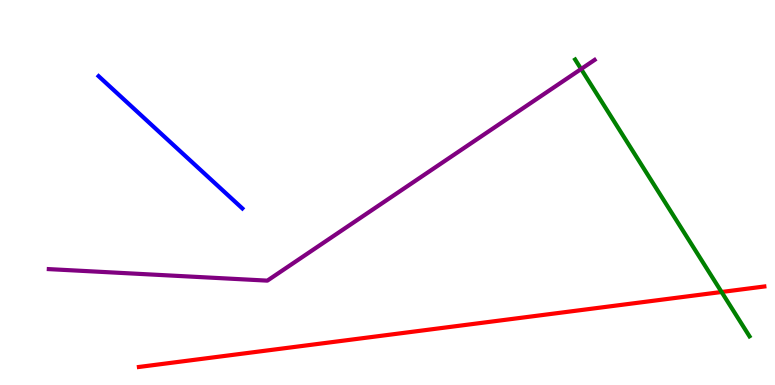[{'lines': ['blue', 'red'], 'intersections': []}, {'lines': ['green', 'red'], 'intersections': [{'x': 9.31, 'y': 2.42}]}, {'lines': ['purple', 'red'], 'intersections': []}, {'lines': ['blue', 'green'], 'intersections': []}, {'lines': ['blue', 'purple'], 'intersections': []}, {'lines': ['green', 'purple'], 'intersections': [{'x': 7.5, 'y': 8.21}]}]